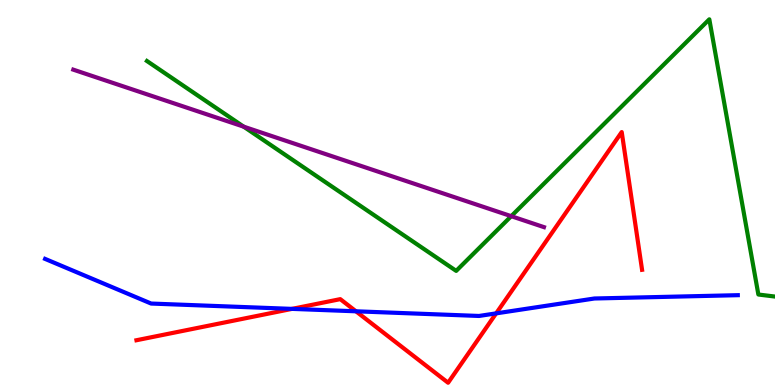[{'lines': ['blue', 'red'], 'intersections': [{'x': 3.77, 'y': 1.98}, {'x': 4.59, 'y': 1.91}, {'x': 6.4, 'y': 1.86}]}, {'lines': ['green', 'red'], 'intersections': []}, {'lines': ['purple', 'red'], 'intersections': []}, {'lines': ['blue', 'green'], 'intersections': []}, {'lines': ['blue', 'purple'], 'intersections': []}, {'lines': ['green', 'purple'], 'intersections': [{'x': 3.14, 'y': 6.71}, {'x': 6.6, 'y': 4.38}]}]